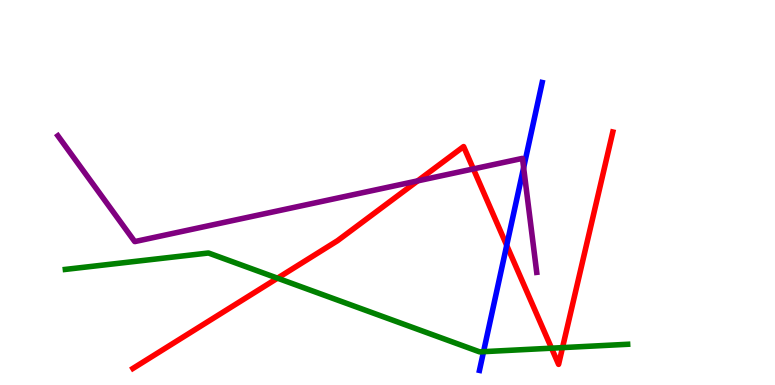[{'lines': ['blue', 'red'], 'intersections': [{'x': 6.54, 'y': 3.63}]}, {'lines': ['green', 'red'], 'intersections': [{'x': 3.58, 'y': 2.77}, {'x': 7.12, 'y': 0.956}, {'x': 7.26, 'y': 0.971}]}, {'lines': ['purple', 'red'], 'intersections': [{'x': 5.39, 'y': 5.3}, {'x': 6.11, 'y': 5.61}]}, {'lines': ['blue', 'green'], 'intersections': [{'x': 6.24, 'y': 0.866}]}, {'lines': ['blue', 'purple'], 'intersections': [{'x': 6.76, 'y': 5.64}]}, {'lines': ['green', 'purple'], 'intersections': []}]